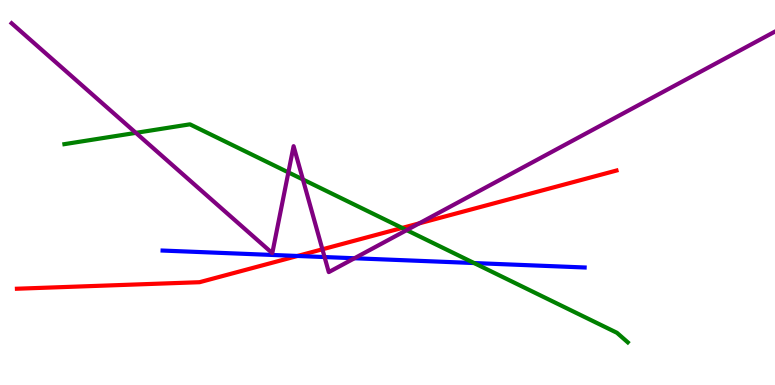[{'lines': ['blue', 'red'], 'intersections': [{'x': 3.84, 'y': 3.35}]}, {'lines': ['green', 'red'], 'intersections': [{'x': 5.19, 'y': 4.08}]}, {'lines': ['purple', 'red'], 'intersections': [{'x': 4.16, 'y': 3.52}, {'x': 5.41, 'y': 4.2}]}, {'lines': ['blue', 'green'], 'intersections': [{'x': 6.12, 'y': 3.17}]}, {'lines': ['blue', 'purple'], 'intersections': [{'x': 4.19, 'y': 3.32}, {'x': 4.57, 'y': 3.29}]}, {'lines': ['green', 'purple'], 'intersections': [{'x': 1.75, 'y': 6.55}, {'x': 3.72, 'y': 5.52}, {'x': 3.91, 'y': 5.34}, {'x': 5.25, 'y': 4.02}]}]